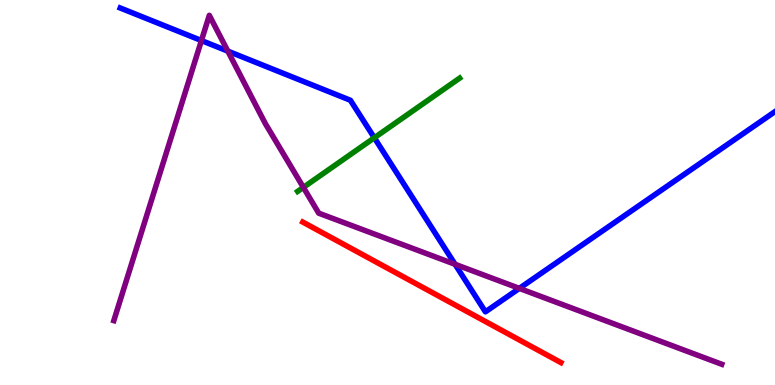[{'lines': ['blue', 'red'], 'intersections': []}, {'lines': ['green', 'red'], 'intersections': []}, {'lines': ['purple', 'red'], 'intersections': []}, {'lines': ['blue', 'green'], 'intersections': [{'x': 4.83, 'y': 6.42}]}, {'lines': ['blue', 'purple'], 'intersections': [{'x': 2.6, 'y': 8.95}, {'x': 2.94, 'y': 8.67}, {'x': 5.87, 'y': 3.14}, {'x': 6.7, 'y': 2.51}]}, {'lines': ['green', 'purple'], 'intersections': [{'x': 3.91, 'y': 5.13}]}]